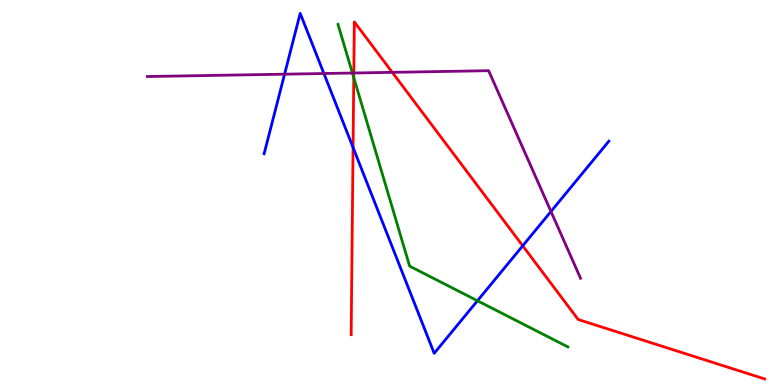[{'lines': ['blue', 'red'], 'intersections': [{'x': 4.56, 'y': 6.17}, {'x': 6.74, 'y': 3.62}]}, {'lines': ['green', 'red'], 'intersections': [{'x': 4.56, 'y': 7.98}]}, {'lines': ['purple', 'red'], 'intersections': [{'x': 4.57, 'y': 8.1}, {'x': 5.06, 'y': 8.12}]}, {'lines': ['blue', 'green'], 'intersections': [{'x': 6.16, 'y': 2.19}]}, {'lines': ['blue', 'purple'], 'intersections': [{'x': 3.67, 'y': 8.07}, {'x': 4.18, 'y': 8.09}, {'x': 7.11, 'y': 4.51}]}, {'lines': ['green', 'purple'], 'intersections': [{'x': 4.55, 'y': 8.1}]}]